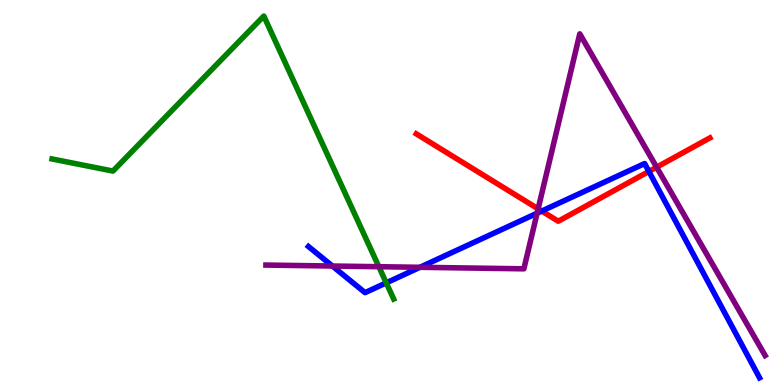[{'lines': ['blue', 'red'], 'intersections': [{'x': 6.99, 'y': 4.52}, {'x': 8.37, 'y': 5.55}]}, {'lines': ['green', 'red'], 'intersections': []}, {'lines': ['purple', 'red'], 'intersections': [{'x': 6.94, 'y': 4.58}, {'x': 8.47, 'y': 5.66}]}, {'lines': ['blue', 'green'], 'intersections': [{'x': 4.98, 'y': 2.65}]}, {'lines': ['blue', 'purple'], 'intersections': [{'x': 4.29, 'y': 3.09}, {'x': 5.42, 'y': 3.06}, {'x': 6.93, 'y': 4.46}]}, {'lines': ['green', 'purple'], 'intersections': [{'x': 4.89, 'y': 3.07}]}]